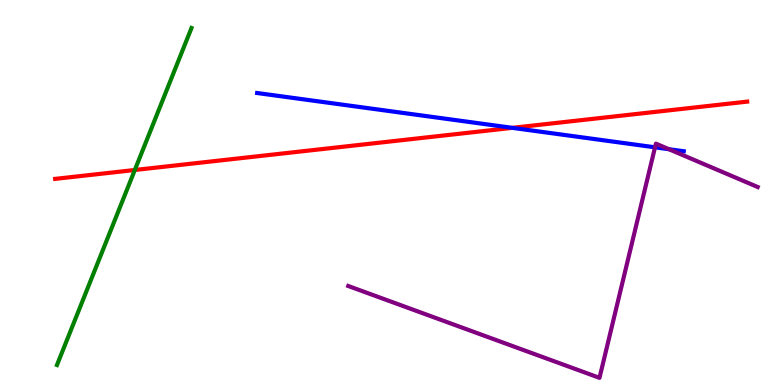[{'lines': ['blue', 'red'], 'intersections': [{'x': 6.61, 'y': 6.68}]}, {'lines': ['green', 'red'], 'intersections': [{'x': 1.74, 'y': 5.58}]}, {'lines': ['purple', 'red'], 'intersections': []}, {'lines': ['blue', 'green'], 'intersections': []}, {'lines': ['blue', 'purple'], 'intersections': [{'x': 8.45, 'y': 6.17}, {'x': 8.63, 'y': 6.12}]}, {'lines': ['green', 'purple'], 'intersections': []}]